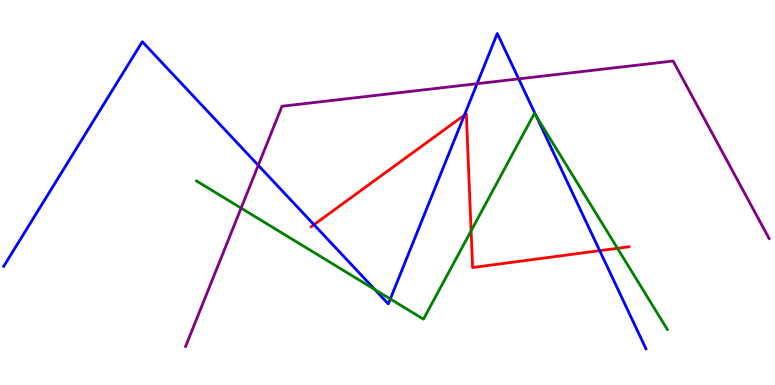[{'lines': ['blue', 'red'], 'intersections': [{'x': 4.05, 'y': 4.16}, {'x': 5.99, 'y': 7.01}, {'x': 7.74, 'y': 3.49}]}, {'lines': ['green', 'red'], 'intersections': [{'x': 6.08, 'y': 4.0}, {'x': 7.97, 'y': 3.55}]}, {'lines': ['purple', 'red'], 'intersections': []}, {'lines': ['blue', 'green'], 'intersections': [{'x': 4.84, 'y': 2.48}, {'x': 5.04, 'y': 2.23}, {'x': 6.92, 'y': 6.99}]}, {'lines': ['blue', 'purple'], 'intersections': [{'x': 3.33, 'y': 5.71}, {'x': 6.16, 'y': 7.83}, {'x': 6.69, 'y': 7.95}]}, {'lines': ['green', 'purple'], 'intersections': [{'x': 3.11, 'y': 4.59}]}]